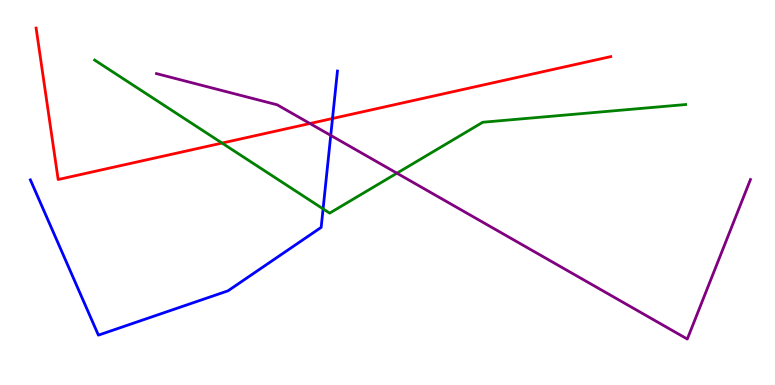[{'lines': ['blue', 'red'], 'intersections': [{'x': 4.29, 'y': 6.92}]}, {'lines': ['green', 'red'], 'intersections': [{'x': 2.87, 'y': 6.28}]}, {'lines': ['purple', 'red'], 'intersections': [{'x': 4.0, 'y': 6.79}]}, {'lines': ['blue', 'green'], 'intersections': [{'x': 4.17, 'y': 4.57}]}, {'lines': ['blue', 'purple'], 'intersections': [{'x': 4.27, 'y': 6.48}]}, {'lines': ['green', 'purple'], 'intersections': [{'x': 5.12, 'y': 5.5}]}]